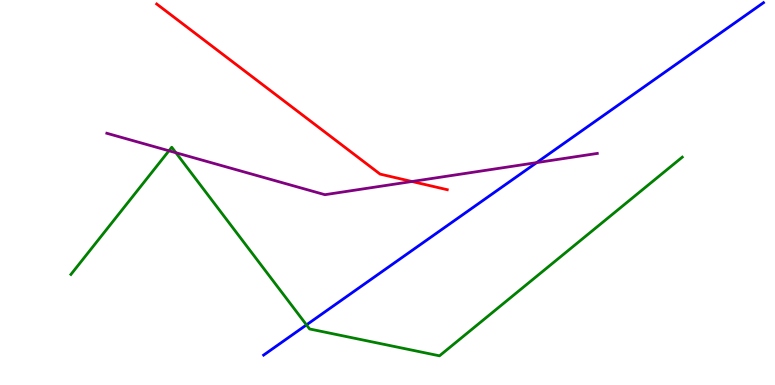[{'lines': ['blue', 'red'], 'intersections': []}, {'lines': ['green', 'red'], 'intersections': []}, {'lines': ['purple', 'red'], 'intersections': [{'x': 5.32, 'y': 5.29}]}, {'lines': ['blue', 'green'], 'intersections': [{'x': 3.95, 'y': 1.56}]}, {'lines': ['blue', 'purple'], 'intersections': [{'x': 6.92, 'y': 5.78}]}, {'lines': ['green', 'purple'], 'intersections': [{'x': 2.18, 'y': 6.08}, {'x': 2.27, 'y': 6.03}]}]